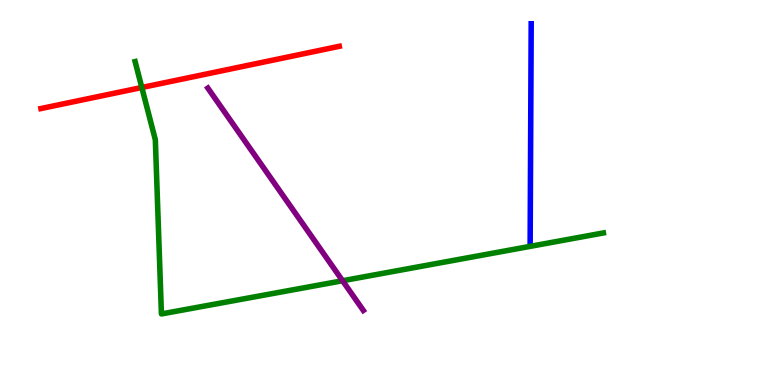[{'lines': ['blue', 'red'], 'intersections': []}, {'lines': ['green', 'red'], 'intersections': [{'x': 1.83, 'y': 7.73}]}, {'lines': ['purple', 'red'], 'intersections': []}, {'lines': ['blue', 'green'], 'intersections': []}, {'lines': ['blue', 'purple'], 'intersections': []}, {'lines': ['green', 'purple'], 'intersections': [{'x': 4.42, 'y': 2.71}]}]